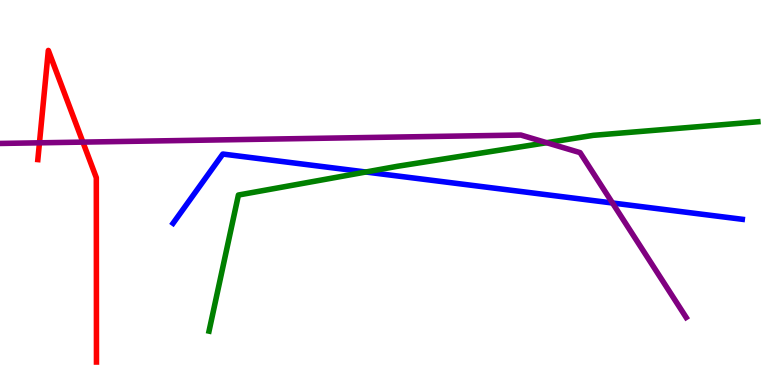[{'lines': ['blue', 'red'], 'intersections': []}, {'lines': ['green', 'red'], 'intersections': []}, {'lines': ['purple', 'red'], 'intersections': [{'x': 0.509, 'y': 6.29}, {'x': 1.07, 'y': 6.31}]}, {'lines': ['blue', 'green'], 'intersections': [{'x': 4.72, 'y': 5.53}]}, {'lines': ['blue', 'purple'], 'intersections': [{'x': 7.9, 'y': 4.73}]}, {'lines': ['green', 'purple'], 'intersections': [{'x': 7.05, 'y': 6.29}]}]